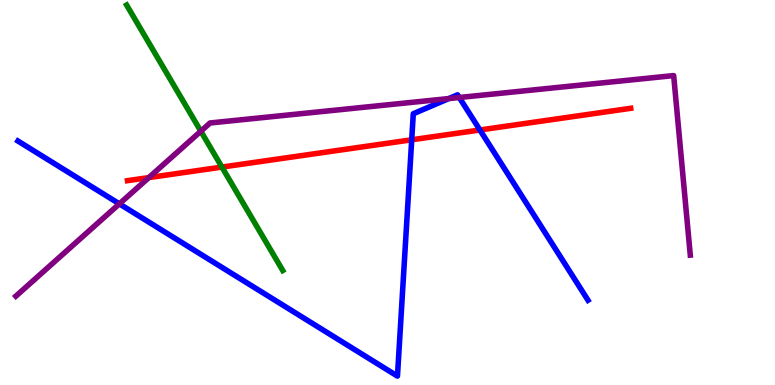[{'lines': ['blue', 'red'], 'intersections': [{'x': 5.31, 'y': 6.37}, {'x': 6.19, 'y': 6.62}]}, {'lines': ['green', 'red'], 'intersections': [{'x': 2.86, 'y': 5.66}]}, {'lines': ['purple', 'red'], 'intersections': [{'x': 1.92, 'y': 5.39}]}, {'lines': ['blue', 'green'], 'intersections': []}, {'lines': ['blue', 'purple'], 'intersections': [{'x': 1.54, 'y': 4.71}, {'x': 5.79, 'y': 7.44}, {'x': 5.93, 'y': 7.47}]}, {'lines': ['green', 'purple'], 'intersections': [{'x': 2.59, 'y': 6.59}]}]